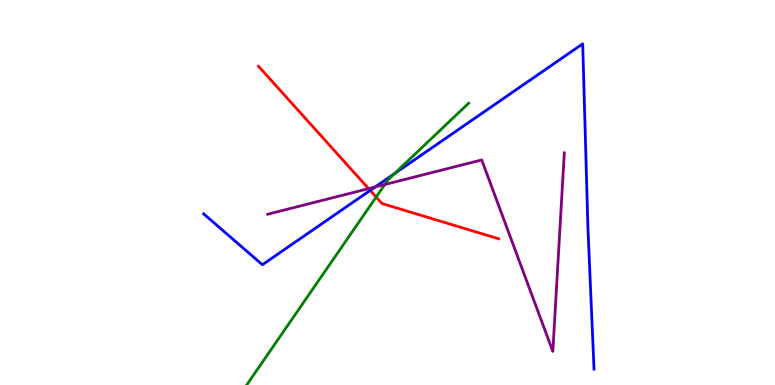[{'lines': ['blue', 'red'], 'intersections': [{'x': 4.78, 'y': 5.05}]}, {'lines': ['green', 'red'], 'intersections': [{'x': 4.85, 'y': 4.88}]}, {'lines': ['purple', 'red'], 'intersections': [{'x': 4.76, 'y': 5.1}]}, {'lines': ['blue', 'green'], 'intersections': [{'x': 5.09, 'y': 5.49}]}, {'lines': ['blue', 'purple'], 'intersections': [{'x': 4.84, 'y': 5.14}]}, {'lines': ['green', 'purple'], 'intersections': [{'x': 4.97, 'y': 5.21}]}]